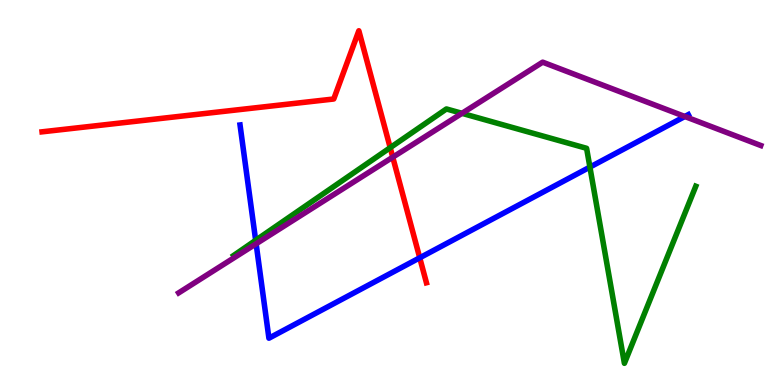[{'lines': ['blue', 'red'], 'intersections': [{'x': 5.42, 'y': 3.3}]}, {'lines': ['green', 'red'], 'intersections': [{'x': 5.03, 'y': 6.16}]}, {'lines': ['purple', 'red'], 'intersections': [{'x': 5.07, 'y': 5.92}]}, {'lines': ['blue', 'green'], 'intersections': [{'x': 3.3, 'y': 3.76}, {'x': 7.61, 'y': 5.66}]}, {'lines': ['blue', 'purple'], 'intersections': [{'x': 3.3, 'y': 3.67}, {'x': 8.84, 'y': 6.97}]}, {'lines': ['green', 'purple'], 'intersections': [{'x': 5.96, 'y': 7.06}]}]